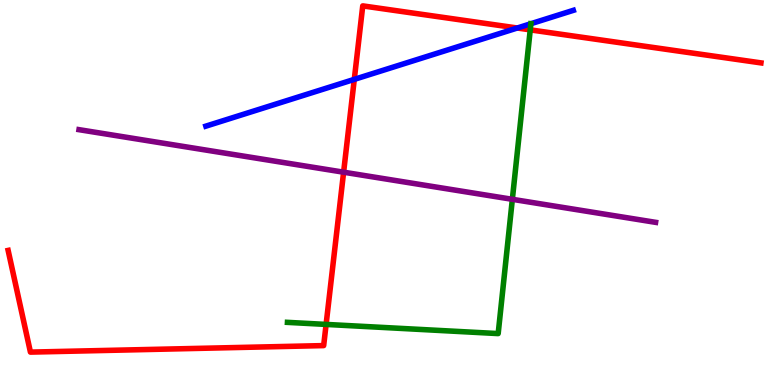[{'lines': ['blue', 'red'], 'intersections': [{'x': 4.57, 'y': 7.94}, {'x': 6.67, 'y': 9.27}]}, {'lines': ['green', 'red'], 'intersections': [{'x': 4.21, 'y': 1.57}, {'x': 6.84, 'y': 9.22}]}, {'lines': ['purple', 'red'], 'intersections': [{'x': 4.43, 'y': 5.53}]}, {'lines': ['blue', 'green'], 'intersections': [{'x': 6.85, 'y': 9.38}]}, {'lines': ['blue', 'purple'], 'intersections': []}, {'lines': ['green', 'purple'], 'intersections': [{'x': 6.61, 'y': 4.82}]}]